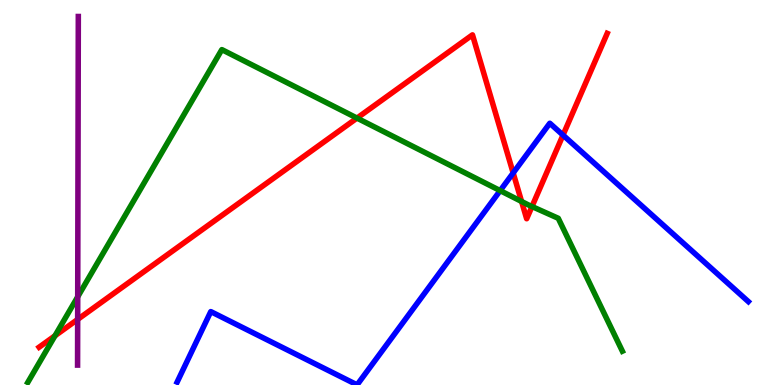[{'lines': ['blue', 'red'], 'intersections': [{'x': 6.62, 'y': 5.51}, {'x': 7.26, 'y': 6.49}]}, {'lines': ['green', 'red'], 'intersections': [{'x': 0.71, 'y': 1.28}, {'x': 4.61, 'y': 6.93}, {'x': 6.73, 'y': 4.77}, {'x': 6.86, 'y': 4.64}]}, {'lines': ['purple', 'red'], 'intersections': [{'x': 1.0, 'y': 1.7}]}, {'lines': ['blue', 'green'], 'intersections': [{'x': 6.45, 'y': 5.05}]}, {'lines': ['blue', 'purple'], 'intersections': []}, {'lines': ['green', 'purple'], 'intersections': [{'x': 1.0, 'y': 2.29}]}]